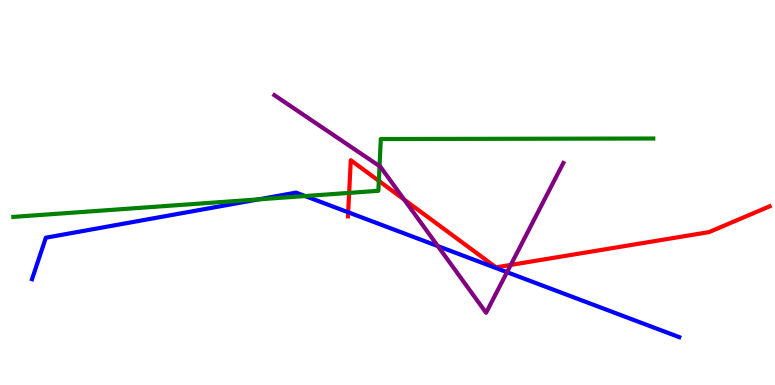[{'lines': ['blue', 'red'], 'intersections': [{'x': 4.49, 'y': 4.49}]}, {'lines': ['green', 'red'], 'intersections': [{'x': 4.51, 'y': 4.99}, {'x': 4.89, 'y': 5.3}]}, {'lines': ['purple', 'red'], 'intersections': [{'x': 5.22, 'y': 4.82}, {'x': 6.59, 'y': 3.12}]}, {'lines': ['blue', 'green'], 'intersections': [{'x': 3.34, 'y': 4.82}, {'x': 3.94, 'y': 4.91}]}, {'lines': ['blue', 'purple'], 'intersections': [{'x': 5.65, 'y': 3.61}, {'x': 6.54, 'y': 2.93}]}, {'lines': ['green', 'purple'], 'intersections': [{'x': 4.9, 'y': 5.68}]}]